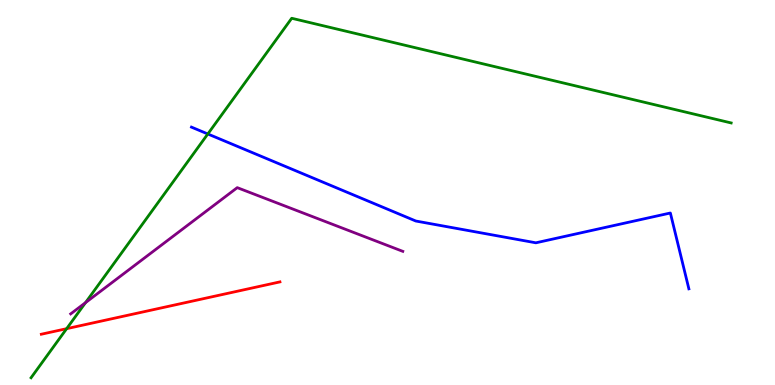[{'lines': ['blue', 'red'], 'intersections': []}, {'lines': ['green', 'red'], 'intersections': [{'x': 0.86, 'y': 1.46}]}, {'lines': ['purple', 'red'], 'intersections': []}, {'lines': ['blue', 'green'], 'intersections': [{'x': 2.68, 'y': 6.52}]}, {'lines': ['blue', 'purple'], 'intersections': []}, {'lines': ['green', 'purple'], 'intersections': [{'x': 1.1, 'y': 2.14}]}]